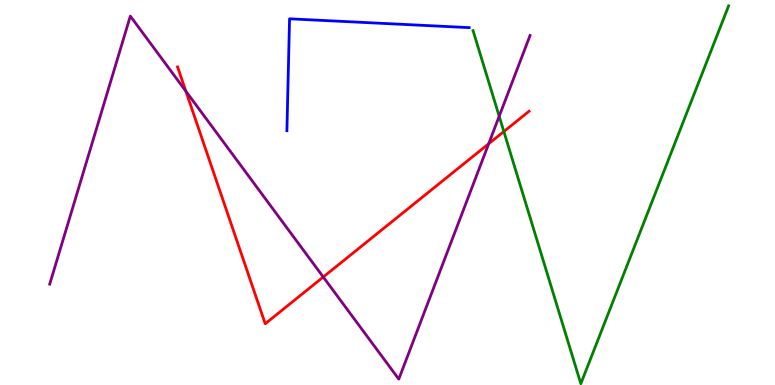[{'lines': ['blue', 'red'], 'intersections': []}, {'lines': ['green', 'red'], 'intersections': [{'x': 6.5, 'y': 6.58}]}, {'lines': ['purple', 'red'], 'intersections': [{'x': 2.4, 'y': 7.63}, {'x': 4.17, 'y': 2.81}, {'x': 6.31, 'y': 6.27}]}, {'lines': ['blue', 'green'], 'intersections': []}, {'lines': ['blue', 'purple'], 'intersections': []}, {'lines': ['green', 'purple'], 'intersections': [{'x': 6.44, 'y': 6.98}]}]